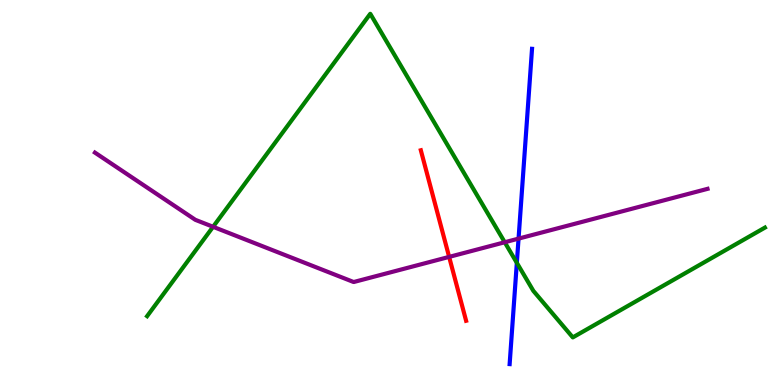[{'lines': ['blue', 'red'], 'intersections': []}, {'lines': ['green', 'red'], 'intersections': []}, {'lines': ['purple', 'red'], 'intersections': [{'x': 5.8, 'y': 3.33}]}, {'lines': ['blue', 'green'], 'intersections': [{'x': 6.67, 'y': 3.17}]}, {'lines': ['blue', 'purple'], 'intersections': [{'x': 6.69, 'y': 3.8}]}, {'lines': ['green', 'purple'], 'intersections': [{'x': 2.75, 'y': 4.11}, {'x': 6.51, 'y': 3.71}]}]